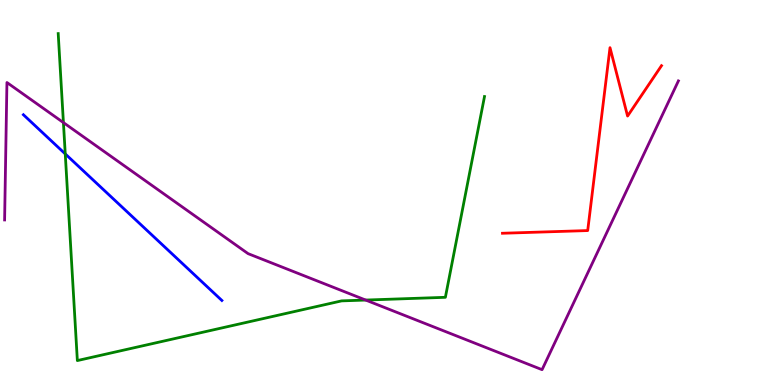[{'lines': ['blue', 'red'], 'intersections': []}, {'lines': ['green', 'red'], 'intersections': []}, {'lines': ['purple', 'red'], 'intersections': []}, {'lines': ['blue', 'green'], 'intersections': [{'x': 0.842, 'y': 6.0}]}, {'lines': ['blue', 'purple'], 'intersections': []}, {'lines': ['green', 'purple'], 'intersections': [{'x': 0.818, 'y': 6.82}, {'x': 4.72, 'y': 2.21}]}]